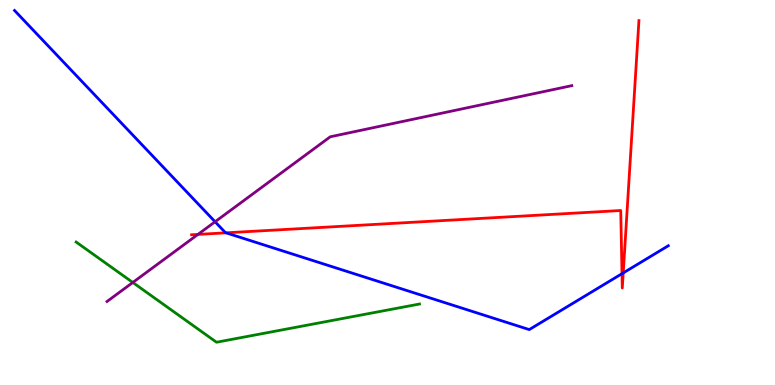[{'lines': ['blue', 'red'], 'intersections': [{'x': 2.92, 'y': 3.95}, {'x': 8.03, 'y': 2.89}, {'x': 8.04, 'y': 2.91}]}, {'lines': ['green', 'red'], 'intersections': []}, {'lines': ['purple', 'red'], 'intersections': [{'x': 2.55, 'y': 3.91}]}, {'lines': ['blue', 'green'], 'intersections': []}, {'lines': ['blue', 'purple'], 'intersections': [{'x': 2.78, 'y': 4.24}]}, {'lines': ['green', 'purple'], 'intersections': [{'x': 1.71, 'y': 2.66}]}]